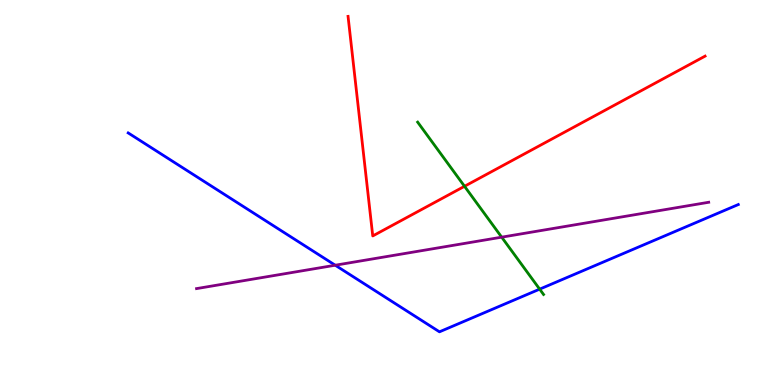[{'lines': ['blue', 'red'], 'intersections': []}, {'lines': ['green', 'red'], 'intersections': [{'x': 5.99, 'y': 5.16}]}, {'lines': ['purple', 'red'], 'intersections': []}, {'lines': ['blue', 'green'], 'intersections': [{'x': 6.96, 'y': 2.49}]}, {'lines': ['blue', 'purple'], 'intersections': [{'x': 4.33, 'y': 3.11}]}, {'lines': ['green', 'purple'], 'intersections': [{'x': 6.47, 'y': 3.84}]}]